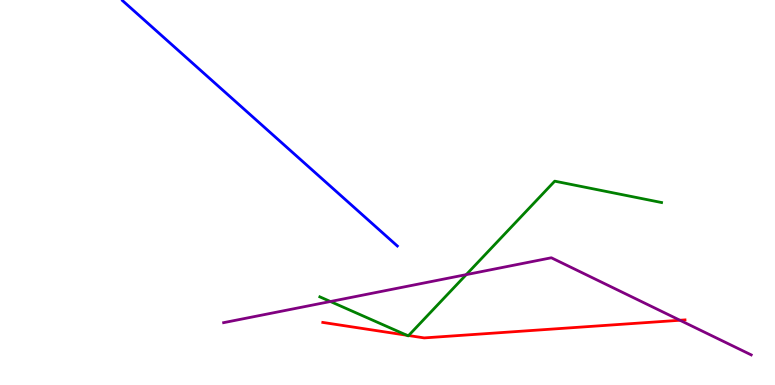[{'lines': ['blue', 'red'], 'intersections': []}, {'lines': ['green', 'red'], 'intersections': [{'x': 5.25, 'y': 1.29}, {'x': 5.27, 'y': 1.29}]}, {'lines': ['purple', 'red'], 'intersections': [{'x': 8.77, 'y': 1.68}]}, {'lines': ['blue', 'green'], 'intersections': []}, {'lines': ['blue', 'purple'], 'intersections': []}, {'lines': ['green', 'purple'], 'intersections': [{'x': 4.26, 'y': 2.17}, {'x': 6.02, 'y': 2.87}]}]